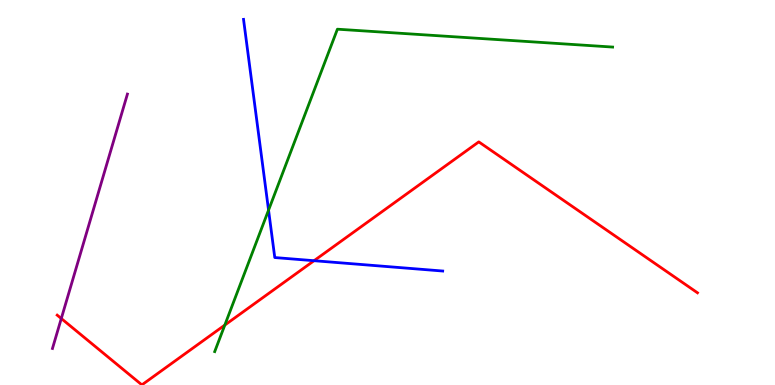[{'lines': ['blue', 'red'], 'intersections': [{'x': 4.05, 'y': 3.23}]}, {'lines': ['green', 'red'], 'intersections': [{'x': 2.9, 'y': 1.56}]}, {'lines': ['purple', 'red'], 'intersections': [{'x': 0.791, 'y': 1.73}]}, {'lines': ['blue', 'green'], 'intersections': [{'x': 3.47, 'y': 4.54}]}, {'lines': ['blue', 'purple'], 'intersections': []}, {'lines': ['green', 'purple'], 'intersections': []}]